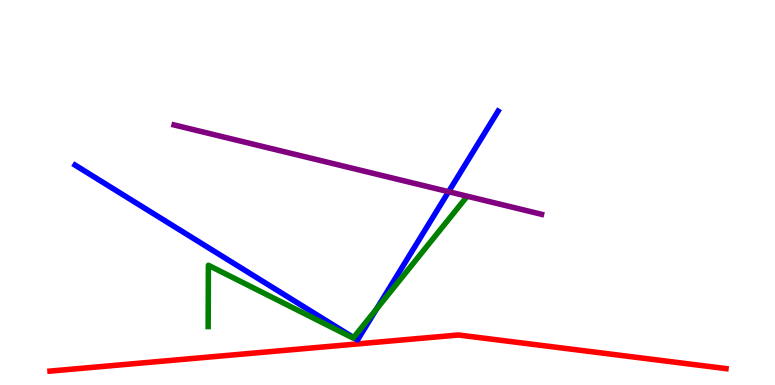[{'lines': ['blue', 'red'], 'intersections': []}, {'lines': ['green', 'red'], 'intersections': []}, {'lines': ['purple', 'red'], 'intersections': []}, {'lines': ['blue', 'green'], 'intersections': [{'x': 4.56, 'y': 1.23}, {'x': 4.86, 'y': 1.97}]}, {'lines': ['blue', 'purple'], 'intersections': [{'x': 5.79, 'y': 5.02}]}, {'lines': ['green', 'purple'], 'intersections': []}]